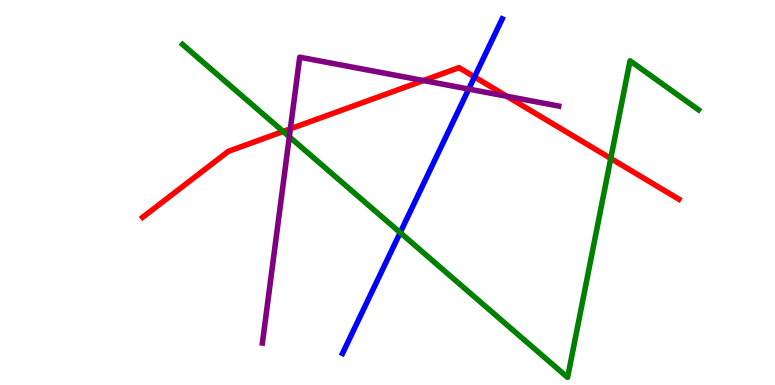[{'lines': ['blue', 'red'], 'intersections': [{'x': 6.12, 'y': 8.0}]}, {'lines': ['green', 'red'], 'intersections': [{'x': 3.65, 'y': 6.59}, {'x': 7.88, 'y': 5.88}]}, {'lines': ['purple', 'red'], 'intersections': [{'x': 3.75, 'y': 6.65}, {'x': 5.46, 'y': 7.91}, {'x': 6.54, 'y': 7.5}]}, {'lines': ['blue', 'green'], 'intersections': [{'x': 5.16, 'y': 3.96}]}, {'lines': ['blue', 'purple'], 'intersections': [{'x': 6.05, 'y': 7.69}]}, {'lines': ['green', 'purple'], 'intersections': [{'x': 3.73, 'y': 6.45}]}]